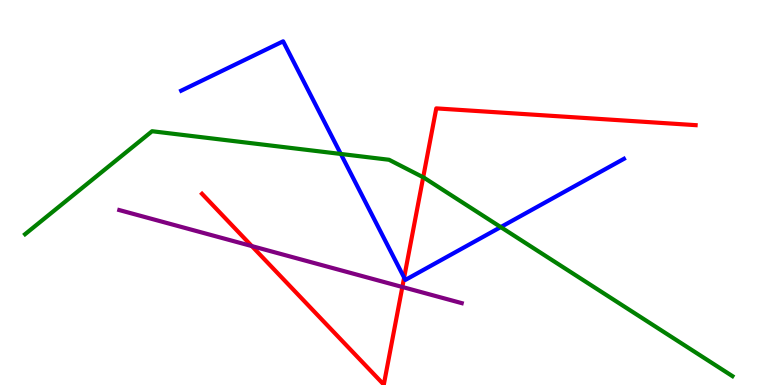[{'lines': ['blue', 'red'], 'intersections': [{'x': 5.21, 'y': 2.79}]}, {'lines': ['green', 'red'], 'intersections': [{'x': 5.46, 'y': 5.4}]}, {'lines': ['purple', 'red'], 'intersections': [{'x': 3.25, 'y': 3.61}, {'x': 5.19, 'y': 2.55}]}, {'lines': ['blue', 'green'], 'intersections': [{'x': 4.4, 'y': 6.0}, {'x': 6.46, 'y': 4.1}]}, {'lines': ['blue', 'purple'], 'intersections': []}, {'lines': ['green', 'purple'], 'intersections': []}]